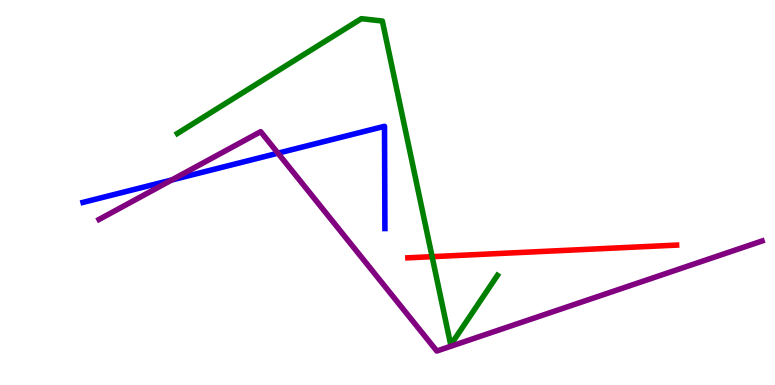[{'lines': ['blue', 'red'], 'intersections': []}, {'lines': ['green', 'red'], 'intersections': [{'x': 5.58, 'y': 3.33}]}, {'lines': ['purple', 'red'], 'intersections': []}, {'lines': ['blue', 'green'], 'intersections': []}, {'lines': ['blue', 'purple'], 'intersections': [{'x': 2.22, 'y': 5.32}, {'x': 3.59, 'y': 6.02}]}, {'lines': ['green', 'purple'], 'intersections': []}]